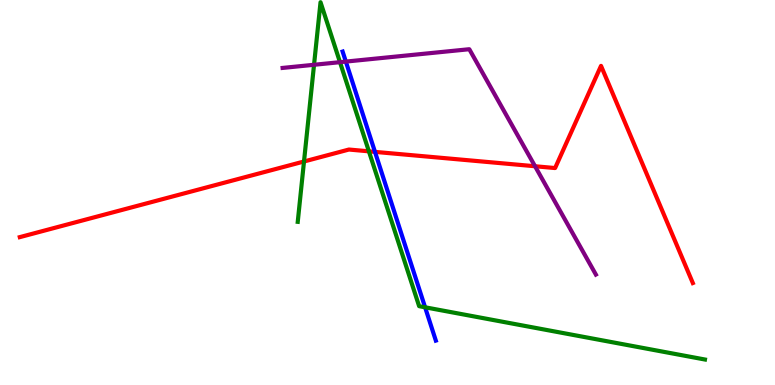[{'lines': ['blue', 'red'], 'intersections': [{'x': 4.84, 'y': 6.06}]}, {'lines': ['green', 'red'], 'intersections': [{'x': 3.92, 'y': 5.81}, {'x': 4.76, 'y': 6.07}]}, {'lines': ['purple', 'red'], 'intersections': [{'x': 6.9, 'y': 5.68}]}, {'lines': ['blue', 'green'], 'intersections': [{'x': 5.49, 'y': 2.02}]}, {'lines': ['blue', 'purple'], 'intersections': [{'x': 4.46, 'y': 8.4}]}, {'lines': ['green', 'purple'], 'intersections': [{'x': 4.05, 'y': 8.32}, {'x': 4.39, 'y': 8.38}]}]